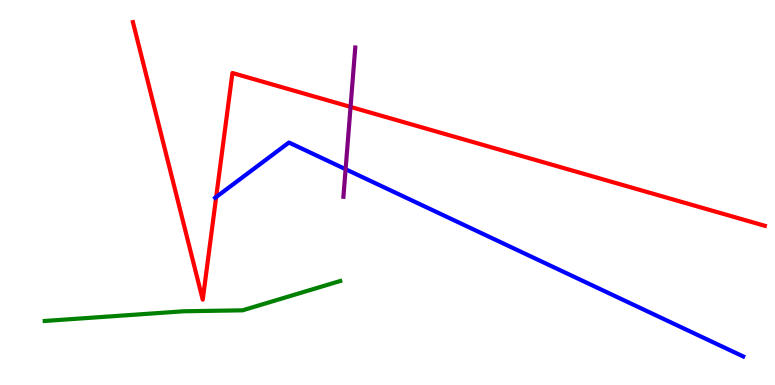[{'lines': ['blue', 'red'], 'intersections': [{'x': 2.79, 'y': 4.88}]}, {'lines': ['green', 'red'], 'intersections': []}, {'lines': ['purple', 'red'], 'intersections': [{'x': 4.52, 'y': 7.22}]}, {'lines': ['blue', 'green'], 'intersections': []}, {'lines': ['blue', 'purple'], 'intersections': [{'x': 4.46, 'y': 5.6}]}, {'lines': ['green', 'purple'], 'intersections': []}]